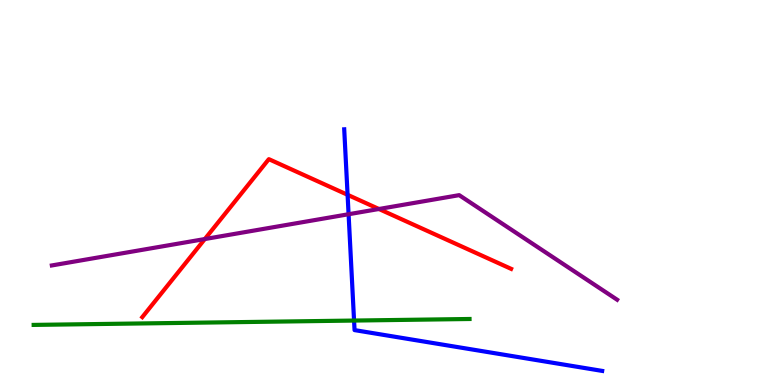[{'lines': ['blue', 'red'], 'intersections': [{'x': 4.49, 'y': 4.94}]}, {'lines': ['green', 'red'], 'intersections': []}, {'lines': ['purple', 'red'], 'intersections': [{'x': 2.64, 'y': 3.79}, {'x': 4.89, 'y': 4.57}]}, {'lines': ['blue', 'green'], 'intersections': [{'x': 4.57, 'y': 1.67}]}, {'lines': ['blue', 'purple'], 'intersections': [{'x': 4.5, 'y': 4.44}]}, {'lines': ['green', 'purple'], 'intersections': []}]